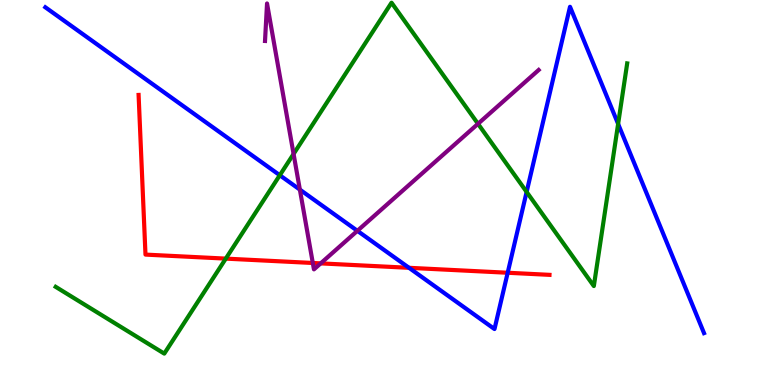[{'lines': ['blue', 'red'], 'intersections': [{'x': 5.28, 'y': 3.04}, {'x': 6.55, 'y': 2.92}]}, {'lines': ['green', 'red'], 'intersections': [{'x': 2.91, 'y': 3.28}]}, {'lines': ['purple', 'red'], 'intersections': [{'x': 4.04, 'y': 3.17}, {'x': 4.14, 'y': 3.16}]}, {'lines': ['blue', 'green'], 'intersections': [{'x': 3.61, 'y': 5.45}, {'x': 6.8, 'y': 5.02}, {'x': 7.98, 'y': 6.78}]}, {'lines': ['blue', 'purple'], 'intersections': [{'x': 3.87, 'y': 5.07}, {'x': 4.61, 'y': 4.0}]}, {'lines': ['green', 'purple'], 'intersections': [{'x': 3.79, 'y': 6.0}, {'x': 6.17, 'y': 6.78}]}]